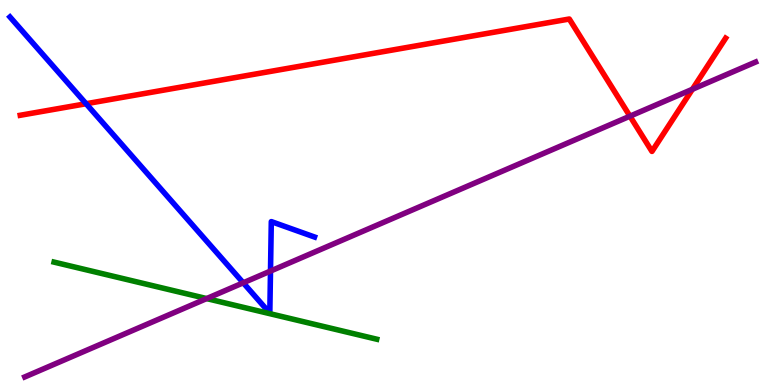[{'lines': ['blue', 'red'], 'intersections': [{'x': 1.11, 'y': 7.31}]}, {'lines': ['green', 'red'], 'intersections': []}, {'lines': ['purple', 'red'], 'intersections': [{'x': 8.13, 'y': 6.98}, {'x': 8.93, 'y': 7.68}]}, {'lines': ['blue', 'green'], 'intersections': []}, {'lines': ['blue', 'purple'], 'intersections': [{'x': 3.14, 'y': 2.65}, {'x': 3.49, 'y': 2.96}]}, {'lines': ['green', 'purple'], 'intersections': [{'x': 2.67, 'y': 2.24}]}]